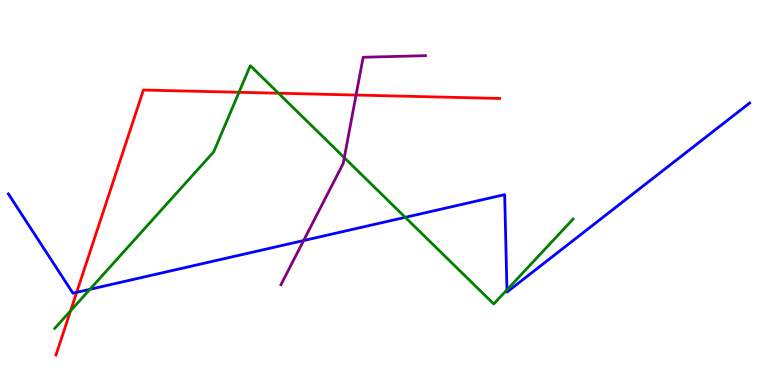[{'lines': ['blue', 'red'], 'intersections': [{'x': 0.989, 'y': 2.41}]}, {'lines': ['green', 'red'], 'intersections': [{'x': 0.911, 'y': 1.93}, {'x': 3.08, 'y': 7.6}, {'x': 3.59, 'y': 7.58}]}, {'lines': ['purple', 'red'], 'intersections': [{'x': 4.59, 'y': 7.53}]}, {'lines': ['blue', 'green'], 'intersections': [{'x': 1.16, 'y': 2.48}, {'x': 5.23, 'y': 4.35}, {'x': 6.54, 'y': 2.47}]}, {'lines': ['blue', 'purple'], 'intersections': [{'x': 3.92, 'y': 3.75}]}, {'lines': ['green', 'purple'], 'intersections': [{'x': 4.44, 'y': 5.9}]}]